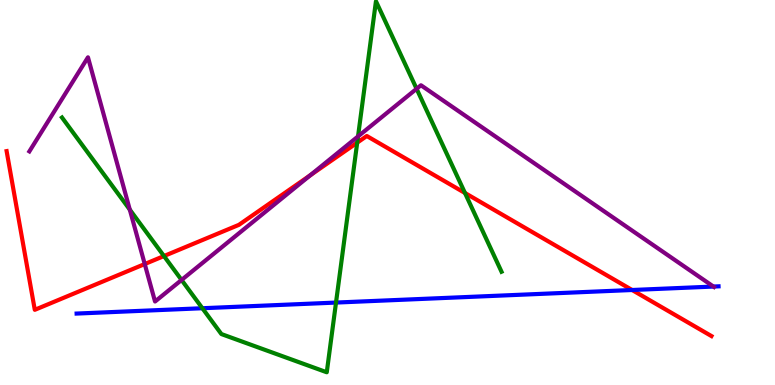[{'lines': ['blue', 'red'], 'intersections': [{'x': 8.16, 'y': 2.47}]}, {'lines': ['green', 'red'], 'intersections': [{'x': 2.12, 'y': 3.35}, {'x': 4.61, 'y': 6.29}, {'x': 6.0, 'y': 4.99}]}, {'lines': ['purple', 'red'], 'intersections': [{'x': 1.87, 'y': 3.14}, {'x': 4.0, 'y': 5.45}]}, {'lines': ['blue', 'green'], 'intersections': [{'x': 2.61, 'y': 1.99}, {'x': 4.34, 'y': 2.14}]}, {'lines': ['blue', 'purple'], 'intersections': [{'x': 9.21, 'y': 2.56}]}, {'lines': ['green', 'purple'], 'intersections': [{'x': 1.67, 'y': 4.55}, {'x': 2.34, 'y': 2.73}, {'x': 4.62, 'y': 6.46}, {'x': 5.38, 'y': 7.69}]}]